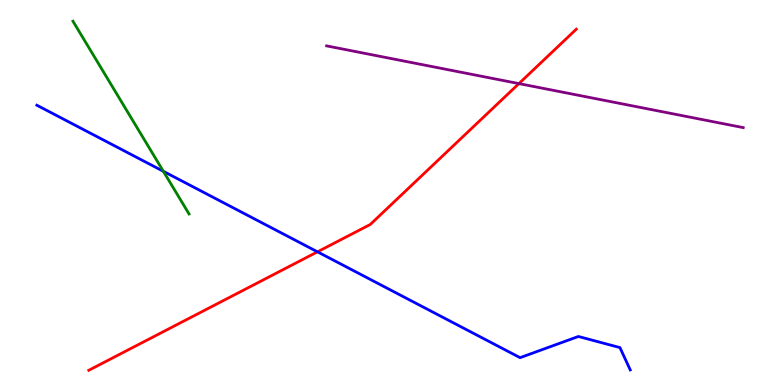[{'lines': ['blue', 'red'], 'intersections': [{'x': 4.1, 'y': 3.46}]}, {'lines': ['green', 'red'], 'intersections': []}, {'lines': ['purple', 'red'], 'intersections': [{'x': 6.7, 'y': 7.83}]}, {'lines': ['blue', 'green'], 'intersections': [{'x': 2.11, 'y': 5.55}]}, {'lines': ['blue', 'purple'], 'intersections': []}, {'lines': ['green', 'purple'], 'intersections': []}]